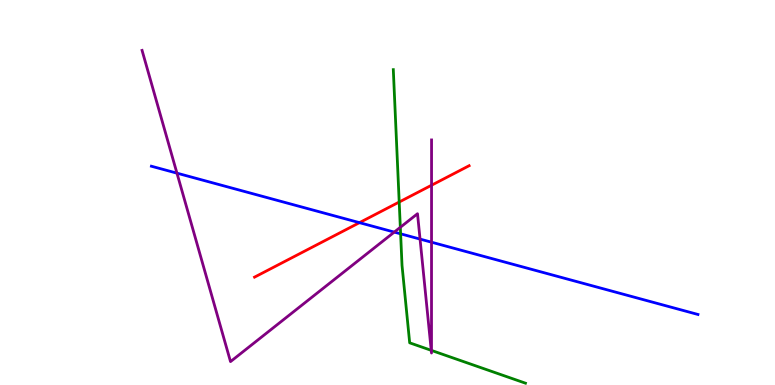[{'lines': ['blue', 'red'], 'intersections': [{'x': 4.64, 'y': 4.22}]}, {'lines': ['green', 'red'], 'intersections': [{'x': 5.15, 'y': 4.75}]}, {'lines': ['purple', 'red'], 'intersections': [{'x': 5.57, 'y': 5.19}]}, {'lines': ['blue', 'green'], 'intersections': [{'x': 5.17, 'y': 3.93}]}, {'lines': ['blue', 'purple'], 'intersections': [{'x': 2.28, 'y': 5.5}, {'x': 5.09, 'y': 3.97}, {'x': 5.42, 'y': 3.79}, {'x': 5.57, 'y': 3.71}]}, {'lines': ['green', 'purple'], 'intersections': [{'x': 5.17, 'y': 4.1}, {'x': 5.56, 'y': 0.9}, {'x': 5.57, 'y': 0.898}]}]